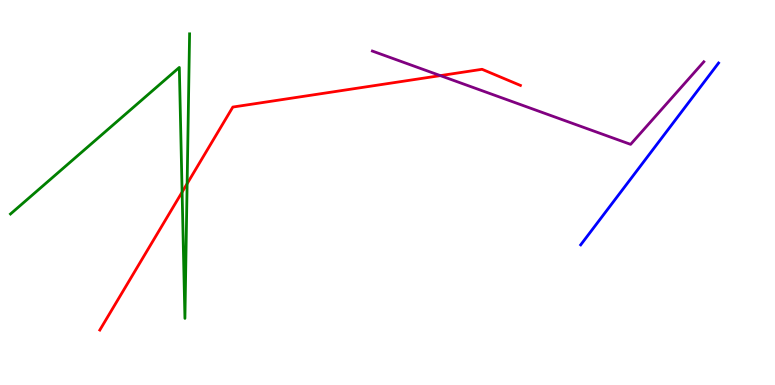[{'lines': ['blue', 'red'], 'intersections': []}, {'lines': ['green', 'red'], 'intersections': [{'x': 2.35, 'y': 5.01}, {'x': 2.41, 'y': 5.23}]}, {'lines': ['purple', 'red'], 'intersections': [{'x': 5.68, 'y': 8.04}]}, {'lines': ['blue', 'green'], 'intersections': []}, {'lines': ['blue', 'purple'], 'intersections': []}, {'lines': ['green', 'purple'], 'intersections': []}]